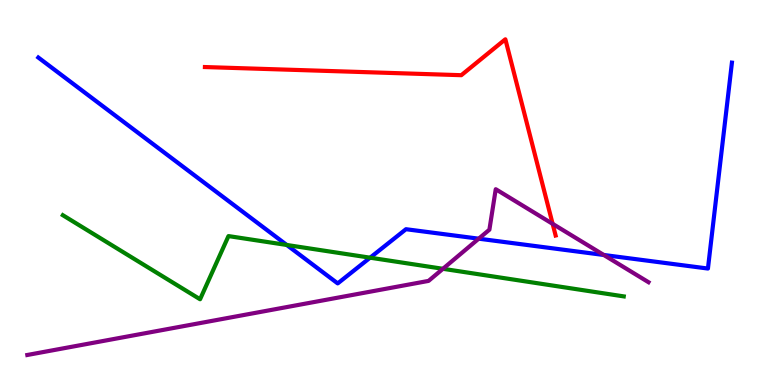[{'lines': ['blue', 'red'], 'intersections': []}, {'lines': ['green', 'red'], 'intersections': []}, {'lines': ['purple', 'red'], 'intersections': [{'x': 7.13, 'y': 4.19}]}, {'lines': ['blue', 'green'], 'intersections': [{'x': 3.7, 'y': 3.64}, {'x': 4.78, 'y': 3.31}]}, {'lines': ['blue', 'purple'], 'intersections': [{'x': 6.18, 'y': 3.8}, {'x': 7.79, 'y': 3.38}]}, {'lines': ['green', 'purple'], 'intersections': [{'x': 5.72, 'y': 3.02}]}]